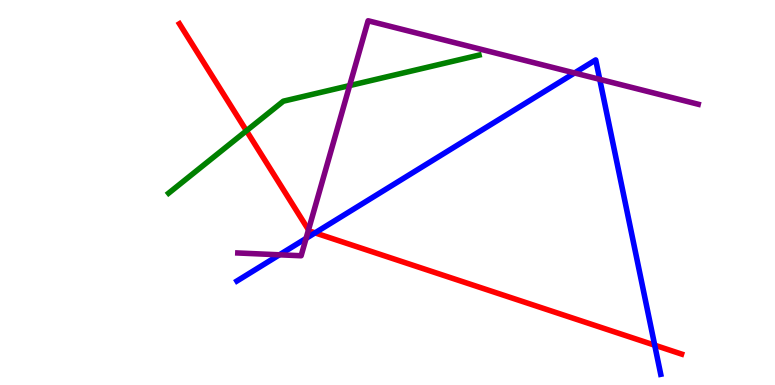[{'lines': ['blue', 'red'], 'intersections': [{'x': 4.07, 'y': 3.95}, {'x': 8.45, 'y': 1.03}]}, {'lines': ['green', 'red'], 'intersections': [{'x': 3.18, 'y': 6.6}]}, {'lines': ['purple', 'red'], 'intersections': [{'x': 3.98, 'y': 4.03}]}, {'lines': ['blue', 'green'], 'intersections': []}, {'lines': ['blue', 'purple'], 'intersections': [{'x': 3.61, 'y': 3.38}, {'x': 3.95, 'y': 3.81}, {'x': 7.41, 'y': 8.1}, {'x': 7.74, 'y': 7.94}]}, {'lines': ['green', 'purple'], 'intersections': [{'x': 4.51, 'y': 7.78}]}]